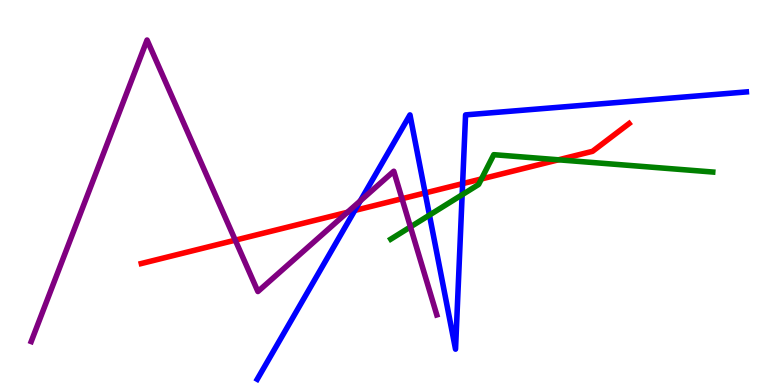[{'lines': ['blue', 'red'], 'intersections': [{'x': 4.58, 'y': 4.53}, {'x': 5.49, 'y': 4.99}, {'x': 5.97, 'y': 5.23}]}, {'lines': ['green', 'red'], 'intersections': [{'x': 6.21, 'y': 5.35}, {'x': 7.21, 'y': 5.85}]}, {'lines': ['purple', 'red'], 'intersections': [{'x': 3.04, 'y': 3.76}, {'x': 4.48, 'y': 4.49}, {'x': 5.19, 'y': 4.84}]}, {'lines': ['blue', 'green'], 'intersections': [{'x': 5.54, 'y': 4.41}, {'x': 5.96, 'y': 4.94}]}, {'lines': ['blue', 'purple'], 'intersections': [{'x': 4.65, 'y': 4.78}]}, {'lines': ['green', 'purple'], 'intersections': [{'x': 5.3, 'y': 4.11}]}]